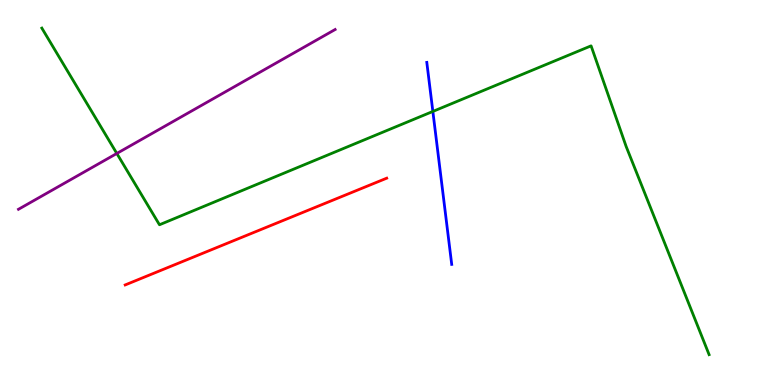[{'lines': ['blue', 'red'], 'intersections': []}, {'lines': ['green', 'red'], 'intersections': []}, {'lines': ['purple', 'red'], 'intersections': []}, {'lines': ['blue', 'green'], 'intersections': [{'x': 5.59, 'y': 7.11}]}, {'lines': ['blue', 'purple'], 'intersections': []}, {'lines': ['green', 'purple'], 'intersections': [{'x': 1.51, 'y': 6.01}]}]